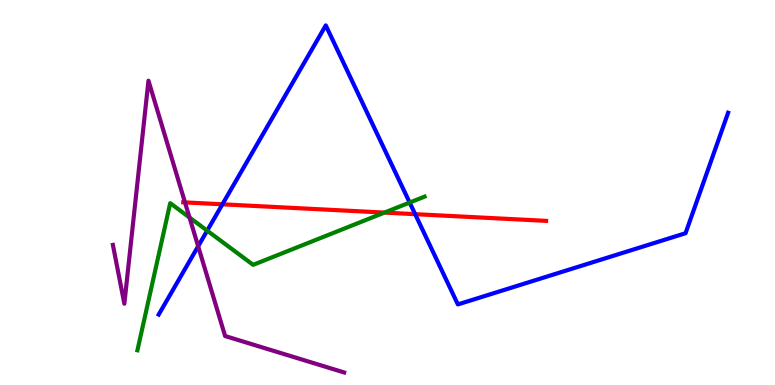[{'lines': ['blue', 'red'], 'intersections': [{'x': 2.87, 'y': 4.69}, {'x': 5.36, 'y': 4.44}]}, {'lines': ['green', 'red'], 'intersections': [{'x': 4.96, 'y': 4.48}]}, {'lines': ['purple', 'red'], 'intersections': [{'x': 2.39, 'y': 4.74}]}, {'lines': ['blue', 'green'], 'intersections': [{'x': 2.67, 'y': 4.01}, {'x': 5.29, 'y': 4.74}]}, {'lines': ['blue', 'purple'], 'intersections': [{'x': 2.56, 'y': 3.6}]}, {'lines': ['green', 'purple'], 'intersections': [{'x': 2.45, 'y': 4.35}]}]